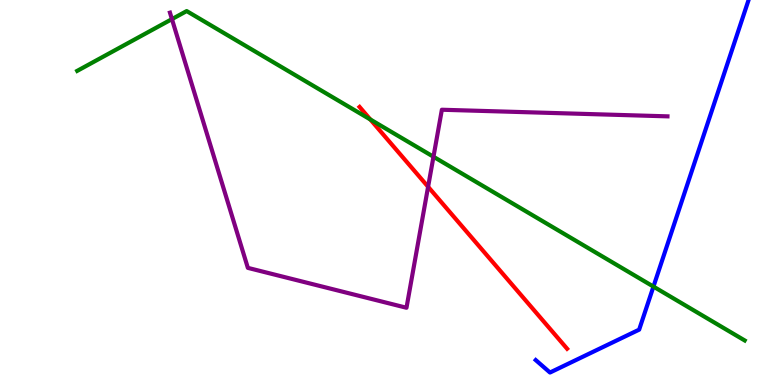[{'lines': ['blue', 'red'], 'intersections': []}, {'lines': ['green', 'red'], 'intersections': [{'x': 4.78, 'y': 6.9}]}, {'lines': ['purple', 'red'], 'intersections': [{'x': 5.52, 'y': 5.15}]}, {'lines': ['blue', 'green'], 'intersections': [{'x': 8.43, 'y': 2.56}]}, {'lines': ['blue', 'purple'], 'intersections': []}, {'lines': ['green', 'purple'], 'intersections': [{'x': 2.22, 'y': 9.5}, {'x': 5.59, 'y': 5.93}]}]